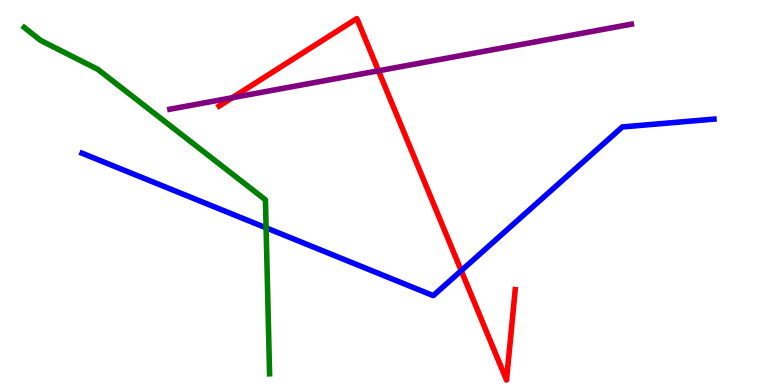[{'lines': ['blue', 'red'], 'intersections': [{'x': 5.95, 'y': 2.97}]}, {'lines': ['green', 'red'], 'intersections': []}, {'lines': ['purple', 'red'], 'intersections': [{'x': 3.0, 'y': 7.46}, {'x': 4.88, 'y': 8.16}]}, {'lines': ['blue', 'green'], 'intersections': [{'x': 3.43, 'y': 4.08}]}, {'lines': ['blue', 'purple'], 'intersections': []}, {'lines': ['green', 'purple'], 'intersections': []}]